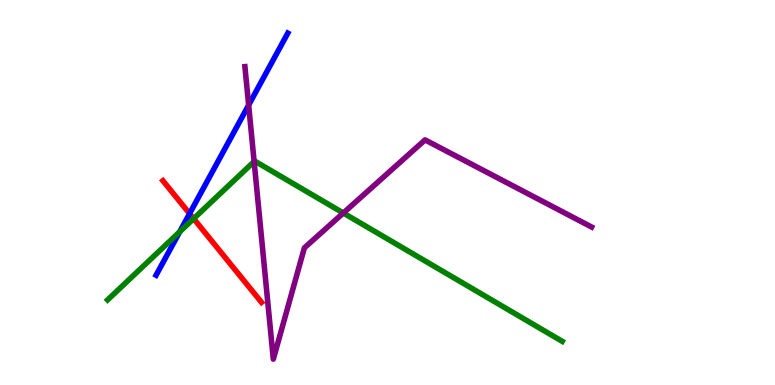[{'lines': ['blue', 'red'], 'intersections': [{'x': 2.45, 'y': 4.45}]}, {'lines': ['green', 'red'], 'intersections': [{'x': 2.5, 'y': 4.32}]}, {'lines': ['purple', 'red'], 'intersections': []}, {'lines': ['blue', 'green'], 'intersections': [{'x': 2.32, 'y': 3.98}]}, {'lines': ['blue', 'purple'], 'intersections': [{'x': 3.21, 'y': 7.27}]}, {'lines': ['green', 'purple'], 'intersections': [{'x': 3.28, 'y': 5.8}, {'x': 4.43, 'y': 4.47}]}]